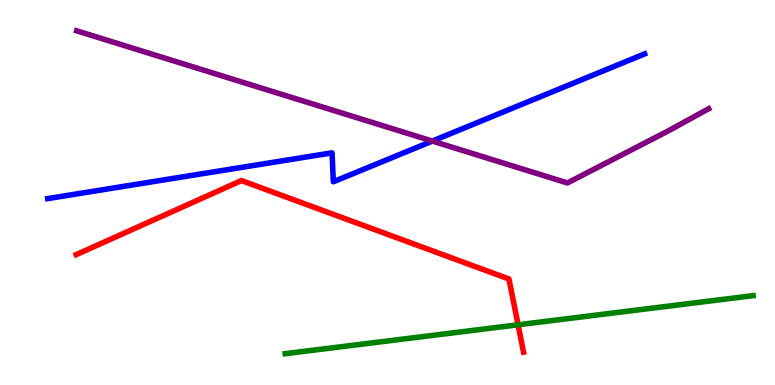[{'lines': ['blue', 'red'], 'intersections': []}, {'lines': ['green', 'red'], 'intersections': [{'x': 6.68, 'y': 1.56}]}, {'lines': ['purple', 'red'], 'intersections': []}, {'lines': ['blue', 'green'], 'intersections': []}, {'lines': ['blue', 'purple'], 'intersections': [{'x': 5.58, 'y': 6.34}]}, {'lines': ['green', 'purple'], 'intersections': []}]